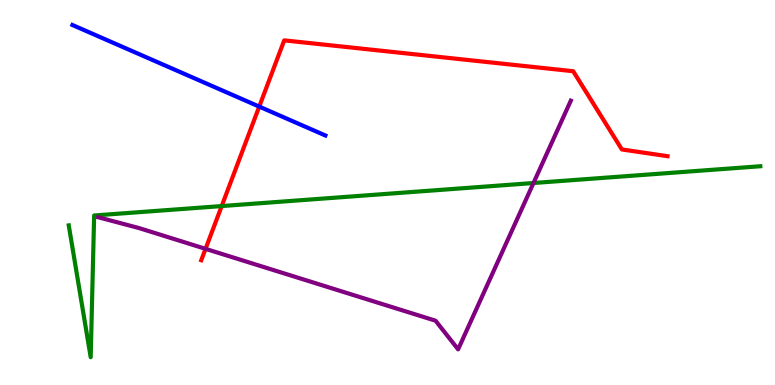[{'lines': ['blue', 'red'], 'intersections': [{'x': 3.34, 'y': 7.23}]}, {'lines': ['green', 'red'], 'intersections': [{'x': 2.86, 'y': 4.65}]}, {'lines': ['purple', 'red'], 'intersections': [{'x': 2.65, 'y': 3.54}]}, {'lines': ['blue', 'green'], 'intersections': []}, {'lines': ['blue', 'purple'], 'intersections': []}, {'lines': ['green', 'purple'], 'intersections': [{'x': 6.88, 'y': 5.25}]}]